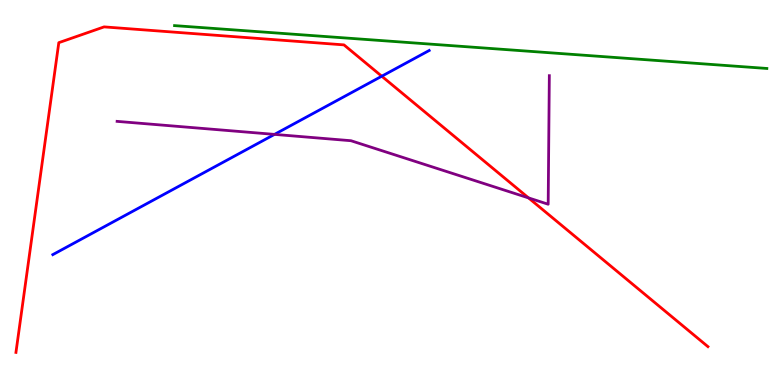[{'lines': ['blue', 'red'], 'intersections': [{'x': 4.93, 'y': 8.02}]}, {'lines': ['green', 'red'], 'intersections': []}, {'lines': ['purple', 'red'], 'intersections': [{'x': 6.82, 'y': 4.86}]}, {'lines': ['blue', 'green'], 'intersections': []}, {'lines': ['blue', 'purple'], 'intersections': [{'x': 3.54, 'y': 6.51}]}, {'lines': ['green', 'purple'], 'intersections': []}]